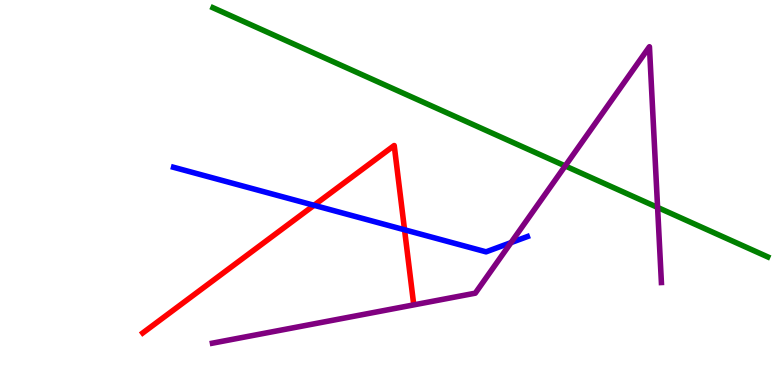[{'lines': ['blue', 'red'], 'intersections': [{'x': 4.05, 'y': 4.67}, {'x': 5.22, 'y': 4.03}]}, {'lines': ['green', 'red'], 'intersections': []}, {'lines': ['purple', 'red'], 'intersections': []}, {'lines': ['blue', 'green'], 'intersections': []}, {'lines': ['blue', 'purple'], 'intersections': [{'x': 6.59, 'y': 3.7}]}, {'lines': ['green', 'purple'], 'intersections': [{'x': 7.29, 'y': 5.69}, {'x': 8.49, 'y': 4.61}]}]